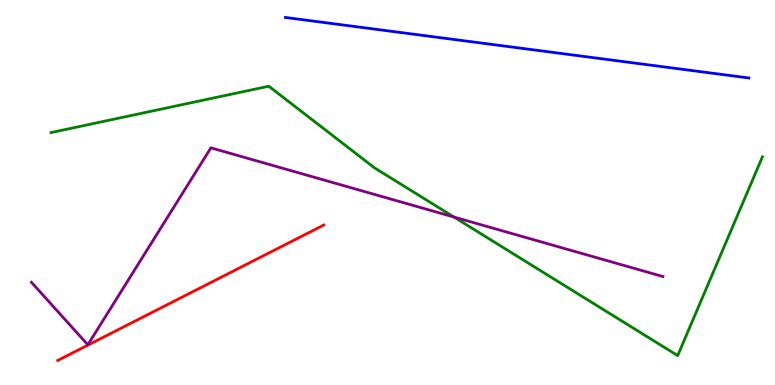[{'lines': ['blue', 'red'], 'intersections': []}, {'lines': ['green', 'red'], 'intersections': []}, {'lines': ['purple', 'red'], 'intersections': []}, {'lines': ['blue', 'green'], 'intersections': []}, {'lines': ['blue', 'purple'], 'intersections': []}, {'lines': ['green', 'purple'], 'intersections': [{'x': 5.86, 'y': 4.36}]}]